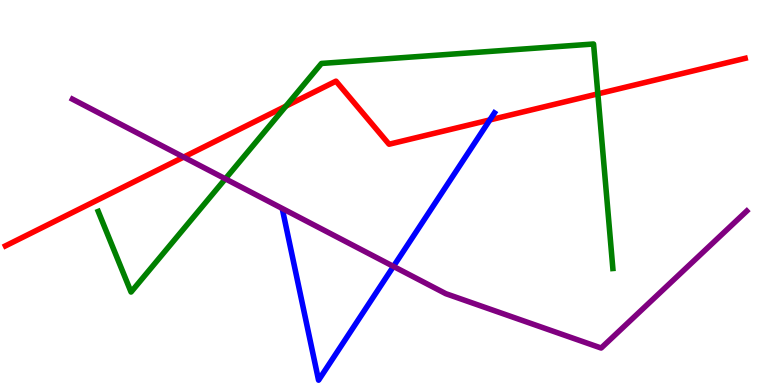[{'lines': ['blue', 'red'], 'intersections': [{'x': 6.32, 'y': 6.88}]}, {'lines': ['green', 'red'], 'intersections': [{'x': 3.69, 'y': 7.24}, {'x': 7.71, 'y': 7.56}]}, {'lines': ['purple', 'red'], 'intersections': [{'x': 2.37, 'y': 5.92}]}, {'lines': ['blue', 'green'], 'intersections': []}, {'lines': ['blue', 'purple'], 'intersections': [{'x': 5.08, 'y': 3.08}]}, {'lines': ['green', 'purple'], 'intersections': [{'x': 2.91, 'y': 5.36}]}]